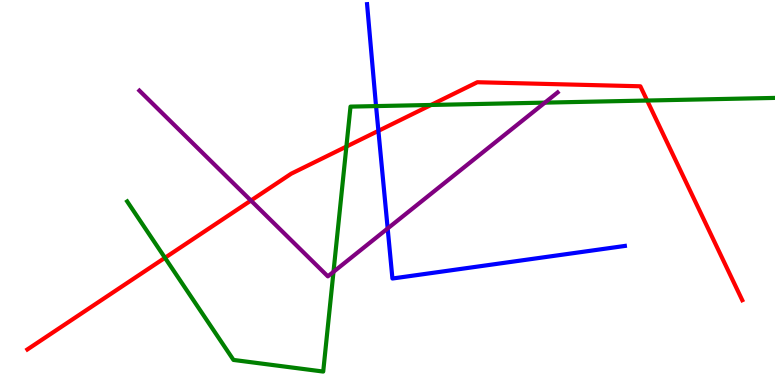[{'lines': ['blue', 'red'], 'intersections': [{'x': 4.88, 'y': 6.6}]}, {'lines': ['green', 'red'], 'intersections': [{'x': 2.13, 'y': 3.3}, {'x': 4.47, 'y': 6.19}, {'x': 5.56, 'y': 7.27}, {'x': 8.35, 'y': 7.39}]}, {'lines': ['purple', 'red'], 'intersections': [{'x': 3.24, 'y': 4.79}]}, {'lines': ['blue', 'green'], 'intersections': [{'x': 4.85, 'y': 7.24}]}, {'lines': ['blue', 'purple'], 'intersections': [{'x': 5.0, 'y': 4.07}]}, {'lines': ['green', 'purple'], 'intersections': [{'x': 4.3, 'y': 2.94}, {'x': 7.03, 'y': 7.33}]}]